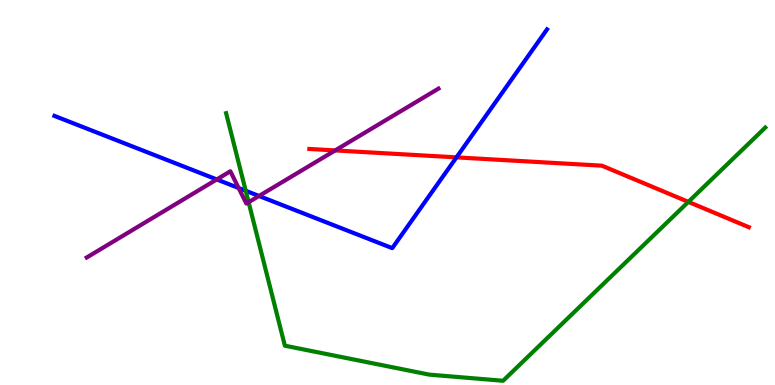[{'lines': ['blue', 'red'], 'intersections': [{'x': 5.89, 'y': 5.91}]}, {'lines': ['green', 'red'], 'intersections': [{'x': 8.88, 'y': 4.76}]}, {'lines': ['purple', 'red'], 'intersections': [{'x': 4.32, 'y': 6.09}]}, {'lines': ['blue', 'green'], 'intersections': [{'x': 3.17, 'y': 5.04}]}, {'lines': ['blue', 'purple'], 'intersections': [{'x': 2.8, 'y': 5.34}, {'x': 3.08, 'y': 5.12}, {'x': 3.34, 'y': 4.91}]}, {'lines': ['green', 'purple'], 'intersections': [{'x': 3.21, 'y': 4.75}]}]